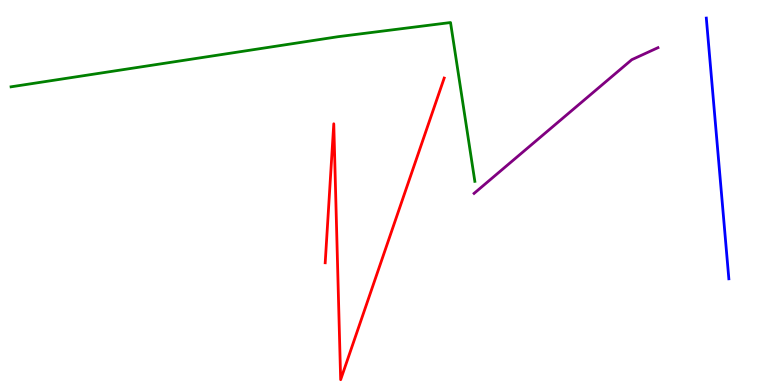[{'lines': ['blue', 'red'], 'intersections': []}, {'lines': ['green', 'red'], 'intersections': []}, {'lines': ['purple', 'red'], 'intersections': []}, {'lines': ['blue', 'green'], 'intersections': []}, {'lines': ['blue', 'purple'], 'intersections': []}, {'lines': ['green', 'purple'], 'intersections': []}]